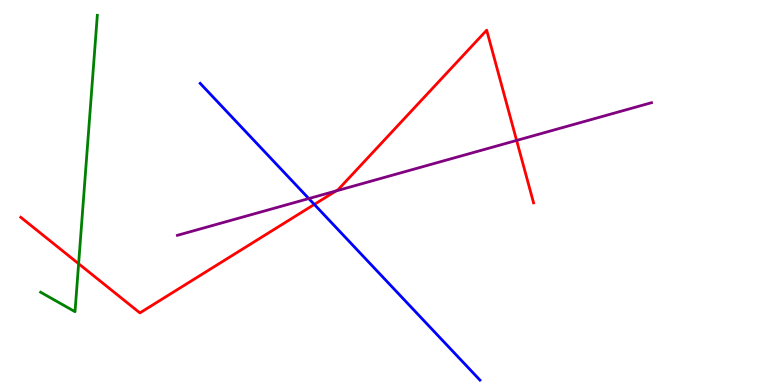[{'lines': ['blue', 'red'], 'intersections': [{'x': 4.06, 'y': 4.69}]}, {'lines': ['green', 'red'], 'intersections': [{'x': 1.01, 'y': 3.15}]}, {'lines': ['purple', 'red'], 'intersections': [{'x': 4.34, 'y': 5.04}, {'x': 6.67, 'y': 6.35}]}, {'lines': ['blue', 'green'], 'intersections': []}, {'lines': ['blue', 'purple'], 'intersections': [{'x': 3.98, 'y': 4.84}]}, {'lines': ['green', 'purple'], 'intersections': []}]